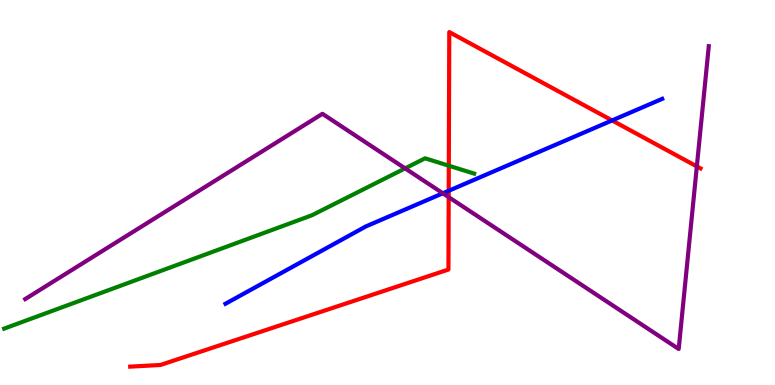[{'lines': ['blue', 'red'], 'intersections': [{'x': 5.79, 'y': 5.05}, {'x': 7.9, 'y': 6.87}]}, {'lines': ['green', 'red'], 'intersections': [{'x': 5.79, 'y': 5.7}]}, {'lines': ['purple', 'red'], 'intersections': [{'x': 5.79, 'y': 4.88}, {'x': 8.99, 'y': 5.68}]}, {'lines': ['blue', 'green'], 'intersections': []}, {'lines': ['blue', 'purple'], 'intersections': [{'x': 5.71, 'y': 4.98}]}, {'lines': ['green', 'purple'], 'intersections': [{'x': 5.23, 'y': 5.63}]}]